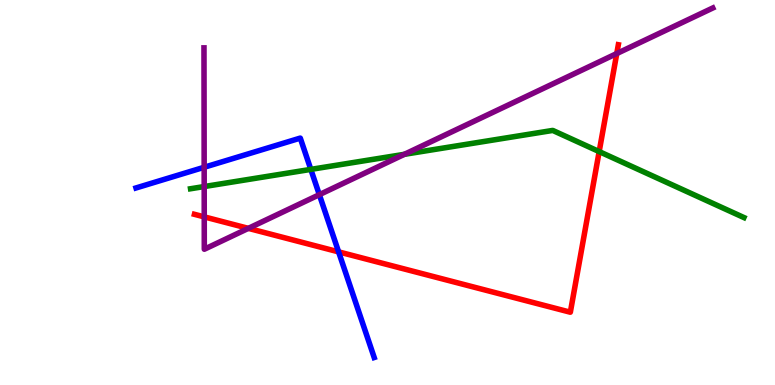[{'lines': ['blue', 'red'], 'intersections': [{'x': 4.37, 'y': 3.46}]}, {'lines': ['green', 'red'], 'intersections': [{'x': 7.73, 'y': 6.06}]}, {'lines': ['purple', 'red'], 'intersections': [{'x': 2.64, 'y': 4.37}, {'x': 3.2, 'y': 4.07}, {'x': 7.96, 'y': 8.61}]}, {'lines': ['blue', 'green'], 'intersections': [{'x': 4.01, 'y': 5.6}]}, {'lines': ['blue', 'purple'], 'intersections': [{'x': 2.63, 'y': 5.66}, {'x': 4.12, 'y': 4.94}]}, {'lines': ['green', 'purple'], 'intersections': [{'x': 2.63, 'y': 5.15}, {'x': 5.22, 'y': 5.99}]}]